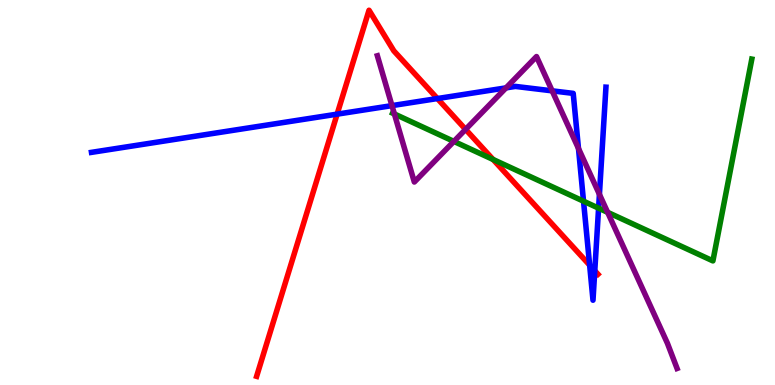[{'lines': ['blue', 'red'], 'intersections': [{'x': 4.35, 'y': 7.04}, {'x': 5.64, 'y': 7.44}, {'x': 7.61, 'y': 3.11}, {'x': 7.67, 'y': 2.97}]}, {'lines': ['green', 'red'], 'intersections': [{'x': 6.36, 'y': 5.86}]}, {'lines': ['purple', 'red'], 'intersections': [{'x': 6.01, 'y': 6.64}]}, {'lines': ['blue', 'green'], 'intersections': [{'x': 7.53, 'y': 4.77}, {'x': 7.72, 'y': 4.59}]}, {'lines': ['blue', 'purple'], 'intersections': [{'x': 5.06, 'y': 7.26}, {'x': 6.53, 'y': 7.72}, {'x': 7.12, 'y': 7.64}, {'x': 7.46, 'y': 6.14}, {'x': 7.73, 'y': 4.95}]}, {'lines': ['green', 'purple'], 'intersections': [{'x': 5.09, 'y': 7.04}, {'x': 5.86, 'y': 6.33}, {'x': 7.84, 'y': 4.49}]}]